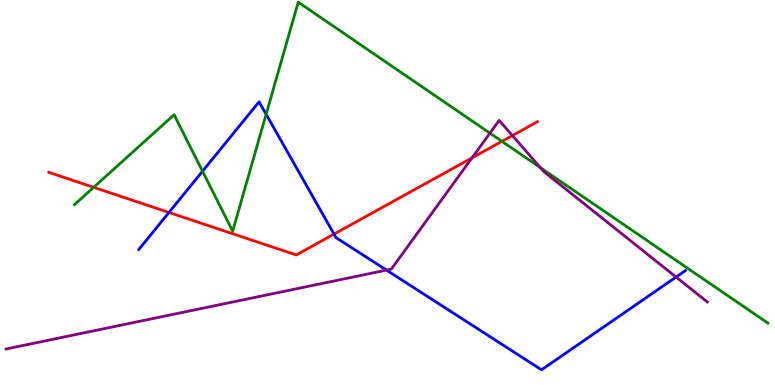[{'lines': ['blue', 'red'], 'intersections': [{'x': 2.18, 'y': 4.48}, {'x': 4.31, 'y': 3.92}]}, {'lines': ['green', 'red'], 'intersections': [{'x': 1.21, 'y': 5.13}, {'x': 6.48, 'y': 6.33}]}, {'lines': ['purple', 'red'], 'intersections': [{'x': 6.09, 'y': 5.9}, {'x': 6.61, 'y': 6.48}]}, {'lines': ['blue', 'green'], 'intersections': [{'x': 2.61, 'y': 5.55}, {'x': 3.43, 'y': 7.03}]}, {'lines': ['blue', 'purple'], 'intersections': [{'x': 4.99, 'y': 2.98}, {'x': 8.72, 'y': 2.8}]}, {'lines': ['green', 'purple'], 'intersections': [{'x': 6.32, 'y': 6.54}, {'x': 6.97, 'y': 5.65}]}]